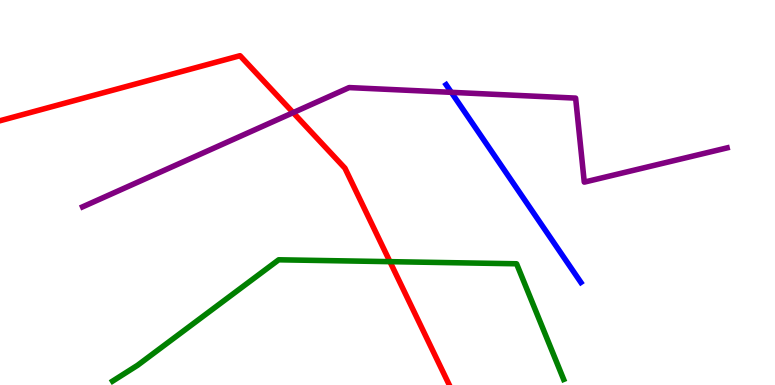[{'lines': ['blue', 'red'], 'intersections': []}, {'lines': ['green', 'red'], 'intersections': [{'x': 5.03, 'y': 3.2}]}, {'lines': ['purple', 'red'], 'intersections': [{'x': 3.78, 'y': 7.07}]}, {'lines': ['blue', 'green'], 'intersections': []}, {'lines': ['blue', 'purple'], 'intersections': [{'x': 5.82, 'y': 7.6}]}, {'lines': ['green', 'purple'], 'intersections': []}]